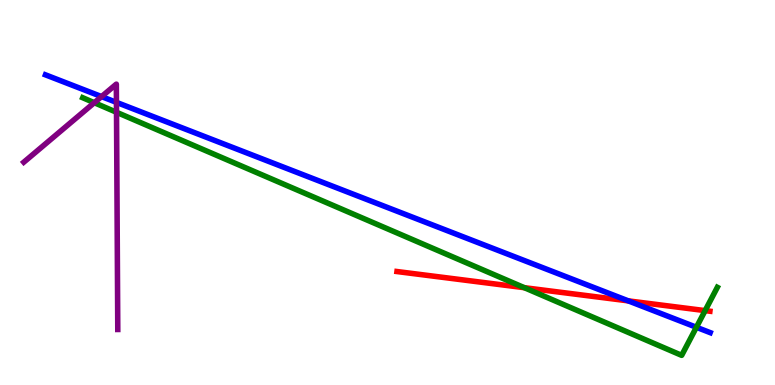[{'lines': ['blue', 'red'], 'intersections': [{'x': 8.11, 'y': 2.19}]}, {'lines': ['green', 'red'], 'intersections': [{'x': 6.77, 'y': 2.53}, {'x': 9.1, 'y': 1.93}]}, {'lines': ['purple', 'red'], 'intersections': []}, {'lines': ['blue', 'green'], 'intersections': [{'x': 8.99, 'y': 1.5}]}, {'lines': ['blue', 'purple'], 'intersections': [{'x': 1.31, 'y': 7.49}, {'x': 1.5, 'y': 7.34}]}, {'lines': ['green', 'purple'], 'intersections': [{'x': 1.22, 'y': 7.33}, {'x': 1.5, 'y': 7.08}]}]